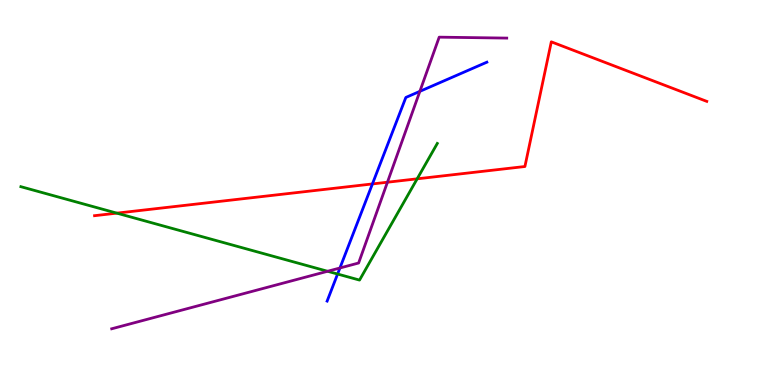[{'lines': ['blue', 'red'], 'intersections': [{'x': 4.81, 'y': 5.22}]}, {'lines': ['green', 'red'], 'intersections': [{'x': 1.51, 'y': 4.46}, {'x': 5.38, 'y': 5.36}]}, {'lines': ['purple', 'red'], 'intersections': [{'x': 5.0, 'y': 5.27}]}, {'lines': ['blue', 'green'], 'intersections': [{'x': 4.36, 'y': 2.88}]}, {'lines': ['blue', 'purple'], 'intersections': [{'x': 4.39, 'y': 3.04}, {'x': 5.42, 'y': 7.63}]}, {'lines': ['green', 'purple'], 'intersections': [{'x': 4.23, 'y': 2.95}]}]